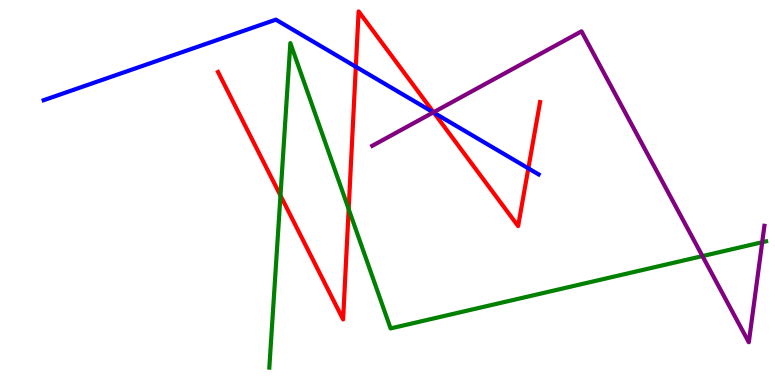[{'lines': ['blue', 'red'], 'intersections': [{'x': 4.59, 'y': 8.27}, {'x': 5.6, 'y': 7.07}, {'x': 6.82, 'y': 5.63}]}, {'lines': ['green', 'red'], 'intersections': [{'x': 3.62, 'y': 4.92}, {'x': 4.5, 'y': 4.57}]}, {'lines': ['purple', 'red'], 'intersections': [{'x': 5.59, 'y': 7.08}]}, {'lines': ['blue', 'green'], 'intersections': []}, {'lines': ['blue', 'purple'], 'intersections': [{'x': 5.59, 'y': 7.08}]}, {'lines': ['green', 'purple'], 'intersections': [{'x': 9.06, 'y': 3.35}, {'x': 9.83, 'y': 3.71}]}]